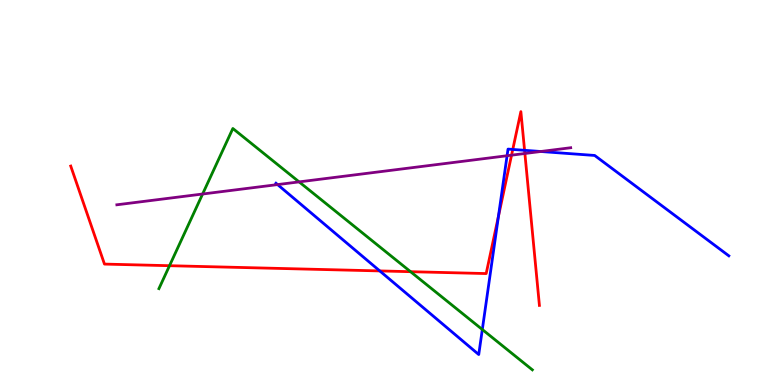[{'lines': ['blue', 'red'], 'intersections': [{'x': 4.9, 'y': 2.96}, {'x': 6.43, 'y': 4.38}, {'x': 6.62, 'y': 6.12}, {'x': 6.77, 'y': 6.1}]}, {'lines': ['green', 'red'], 'intersections': [{'x': 2.19, 'y': 3.1}, {'x': 5.3, 'y': 2.94}]}, {'lines': ['purple', 'red'], 'intersections': [{'x': 6.6, 'y': 5.97}, {'x': 6.77, 'y': 6.01}]}, {'lines': ['blue', 'green'], 'intersections': [{'x': 6.22, 'y': 1.44}]}, {'lines': ['blue', 'purple'], 'intersections': [{'x': 3.58, 'y': 5.21}, {'x': 6.54, 'y': 5.95}, {'x': 6.98, 'y': 6.06}]}, {'lines': ['green', 'purple'], 'intersections': [{'x': 2.61, 'y': 4.96}, {'x': 3.86, 'y': 5.28}]}]